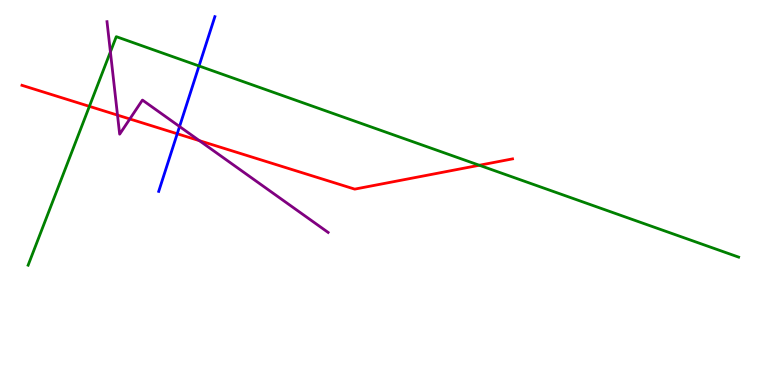[{'lines': ['blue', 'red'], 'intersections': [{'x': 2.29, 'y': 6.53}]}, {'lines': ['green', 'red'], 'intersections': [{'x': 1.15, 'y': 7.24}, {'x': 6.18, 'y': 5.71}]}, {'lines': ['purple', 'red'], 'intersections': [{'x': 1.52, 'y': 7.01}, {'x': 1.68, 'y': 6.91}, {'x': 2.57, 'y': 6.35}]}, {'lines': ['blue', 'green'], 'intersections': [{'x': 2.57, 'y': 8.29}]}, {'lines': ['blue', 'purple'], 'intersections': [{'x': 2.32, 'y': 6.71}]}, {'lines': ['green', 'purple'], 'intersections': [{'x': 1.42, 'y': 8.65}]}]